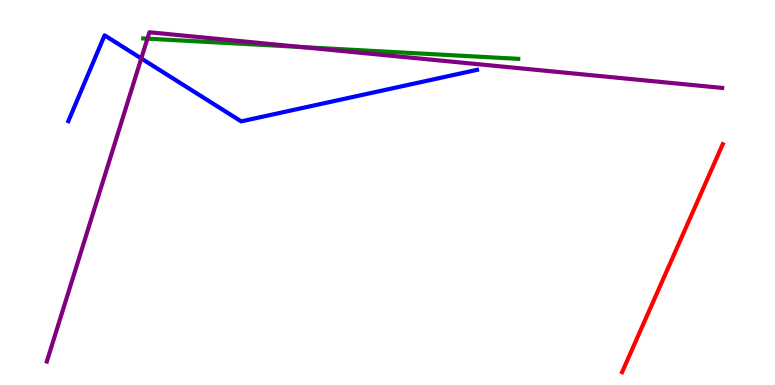[{'lines': ['blue', 'red'], 'intersections': []}, {'lines': ['green', 'red'], 'intersections': []}, {'lines': ['purple', 'red'], 'intersections': []}, {'lines': ['blue', 'green'], 'intersections': []}, {'lines': ['blue', 'purple'], 'intersections': [{'x': 1.82, 'y': 8.48}]}, {'lines': ['green', 'purple'], 'intersections': [{'x': 1.9, 'y': 9.0}, {'x': 3.89, 'y': 8.78}]}]